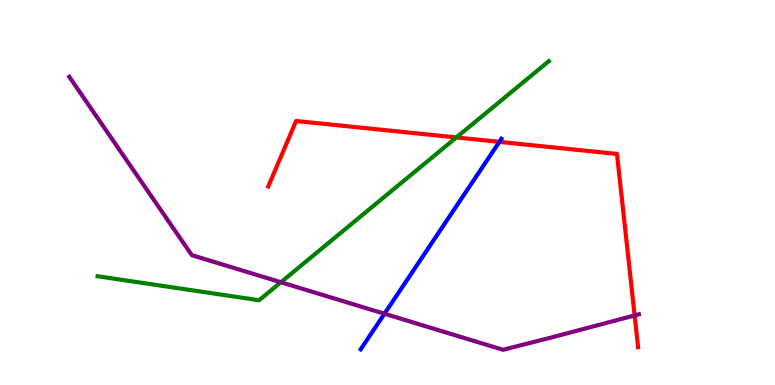[{'lines': ['blue', 'red'], 'intersections': [{'x': 6.44, 'y': 6.32}]}, {'lines': ['green', 'red'], 'intersections': [{'x': 5.89, 'y': 6.43}]}, {'lines': ['purple', 'red'], 'intersections': [{'x': 8.19, 'y': 1.81}]}, {'lines': ['blue', 'green'], 'intersections': []}, {'lines': ['blue', 'purple'], 'intersections': [{'x': 4.96, 'y': 1.85}]}, {'lines': ['green', 'purple'], 'intersections': [{'x': 3.62, 'y': 2.67}]}]